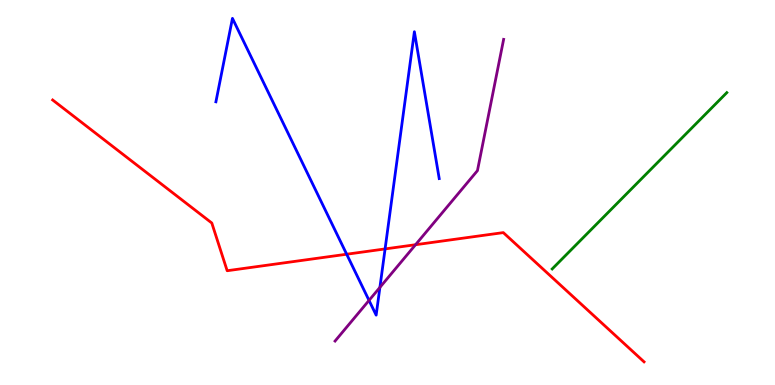[{'lines': ['blue', 'red'], 'intersections': [{'x': 4.47, 'y': 3.4}, {'x': 4.97, 'y': 3.53}]}, {'lines': ['green', 'red'], 'intersections': []}, {'lines': ['purple', 'red'], 'intersections': [{'x': 5.36, 'y': 3.64}]}, {'lines': ['blue', 'green'], 'intersections': []}, {'lines': ['blue', 'purple'], 'intersections': [{'x': 4.76, 'y': 2.2}, {'x': 4.9, 'y': 2.54}]}, {'lines': ['green', 'purple'], 'intersections': []}]